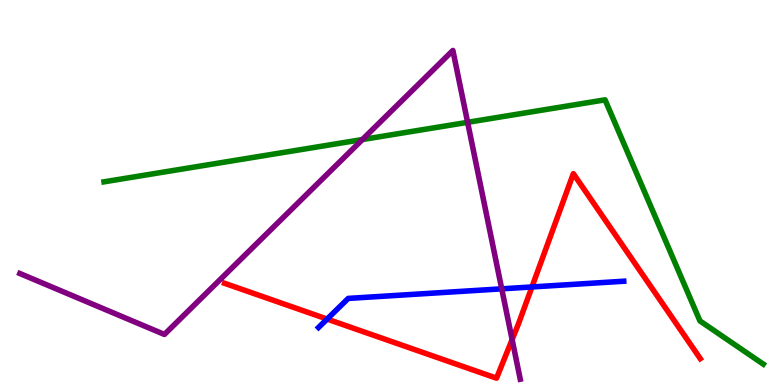[{'lines': ['blue', 'red'], 'intersections': [{'x': 4.22, 'y': 1.71}, {'x': 6.86, 'y': 2.55}]}, {'lines': ['green', 'red'], 'intersections': []}, {'lines': ['purple', 'red'], 'intersections': [{'x': 6.61, 'y': 1.18}]}, {'lines': ['blue', 'green'], 'intersections': []}, {'lines': ['blue', 'purple'], 'intersections': [{'x': 6.47, 'y': 2.5}]}, {'lines': ['green', 'purple'], 'intersections': [{'x': 4.68, 'y': 6.38}, {'x': 6.03, 'y': 6.82}]}]